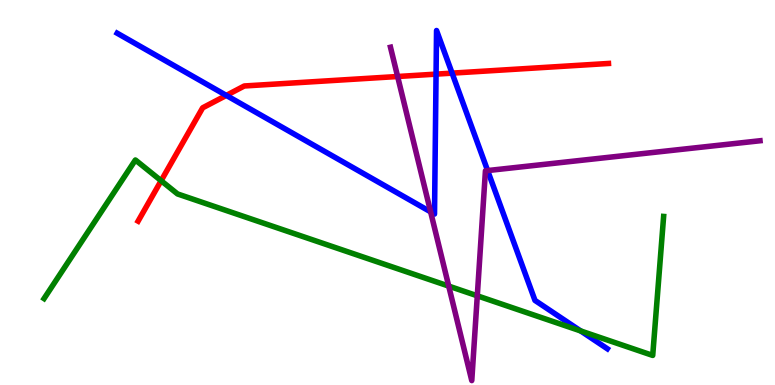[{'lines': ['blue', 'red'], 'intersections': [{'x': 2.92, 'y': 7.52}, {'x': 5.63, 'y': 8.07}, {'x': 5.83, 'y': 8.1}]}, {'lines': ['green', 'red'], 'intersections': [{'x': 2.08, 'y': 5.31}]}, {'lines': ['purple', 'red'], 'intersections': [{'x': 5.13, 'y': 8.01}]}, {'lines': ['blue', 'green'], 'intersections': [{'x': 7.49, 'y': 1.4}]}, {'lines': ['blue', 'purple'], 'intersections': [{'x': 5.56, 'y': 4.5}, {'x': 6.29, 'y': 5.57}]}, {'lines': ['green', 'purple'], 'intersections': [{'x': 5.79, 'y': 2.57}, {'x': 6.16, 'y': 2.32}]}]